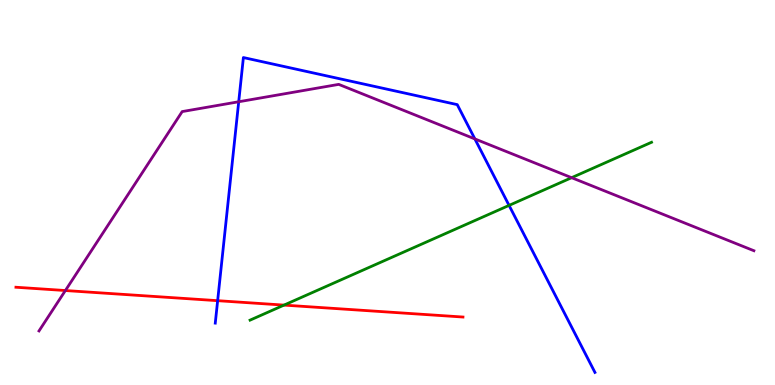[{'lines': ['blue', 'red'], 'intersections': [{'x': 2.81, 'y': 2.19}]}, {'lines': ['green', 'red'], 'intersections': [{'x': 3.66, 'y': 2.08}]}, {'lines': ['purple', 'red'], 'intersections': [{'x': 0.844, 'y': 2.45}]}, {'lines': ['blue', 'green'], 'intersections': [{'x': 6.57, 'y': 4.66}]}, {'lines': ['blue', 'purple'], 'intersections': [{'x': 3.08, 'y': 7.36}, {'x': 6.13, 'y': 6.39}]}, {'lines': ['green', 'purple'], 'intersections': [{'x': 7.38, 'y': 5.38}]}]